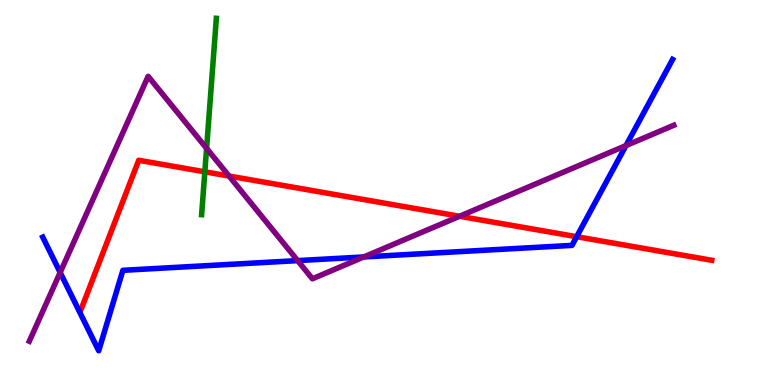[{'lines': ['blue', 'red'], 'intersections': [{'x': 7.44, 'y': 3.85}]}, {'lines': ['green', 'red'], 'intersections': [{'x': 2.64, 'y': 5.54}]}, {'lines': ['purple', 'red'], 'intersections': [{'x': 2.96, 'y': 5.43}, {'x': 5.93, 'y': 4.38}]}, {'lines': ['blue', 'green'], 'intersections': []}, {'lines': ['blue', 'purple'], 'intersections': [{'x': 0.776, 'y': 2.92}, {'x': 3.84, 'y': 3.23}, {'x': 4.69, 'y': 3.33}, {'x': 8.08, 'y': 6.22}]}, {'lines': ['green', 'purple'], 'intersections': [{'x': 2.67, 'y': 6.15}]}]